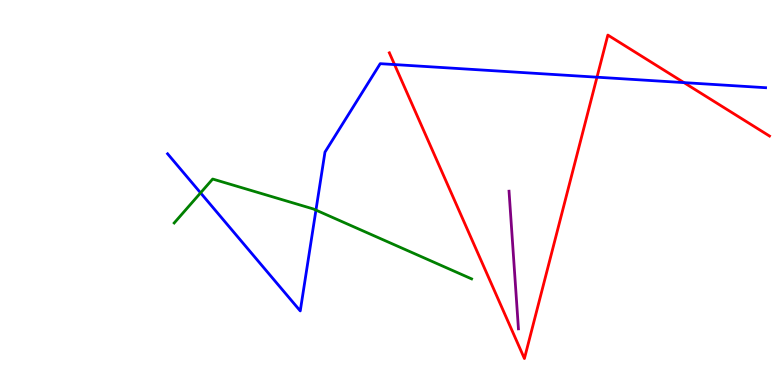[{'lines': ['blue', 'red'], 'intersections': [{'x': 5.09, 'y': 8.32}, {'x': 7.7, 'y': 8.0}, {'x': 8.83, 'y': 7.85}]}, {'lines': ['green', 'red'], 'intersections': []}, {'lines': ['purple', 'red'], 'intersections': []}, {'lines': ['blue', 'green'], 'intersections': [{'x': 2.59, 'y': 4.99}, {'x': 4.08, 'y': 4.54}]}, {'lines': ['blue', 'purple'], 'intersections': []}, {'lines': ['green', 'purple'], 'intersections': []}]